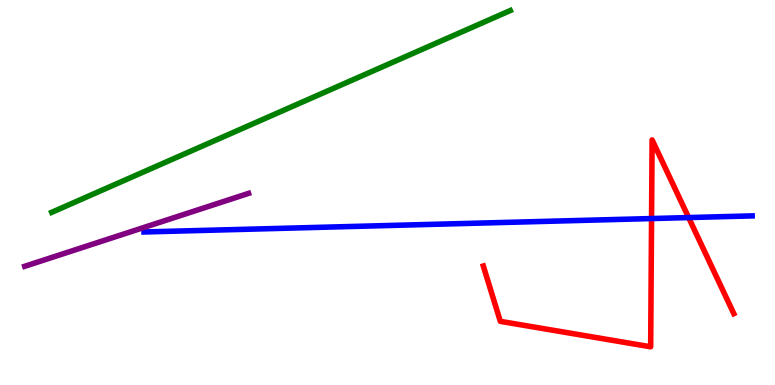[{'lines': ['blue', 'red'], 'intersections': [{'x': 8.41, 'y': 4.32}, {'x': 8.89, 'y': 4.35}]}, {'lines': ['green', 'red'], 'intersections': []}, {'lines': ['purple', 'red'], 'intersections': []}, {'lines': ['blue', 'green'], 'intersections': []}, {'lines': ['blue', 'purple'], 'intersections': []}, {'lines': ['green', 'purple'], 'intersections': []}]